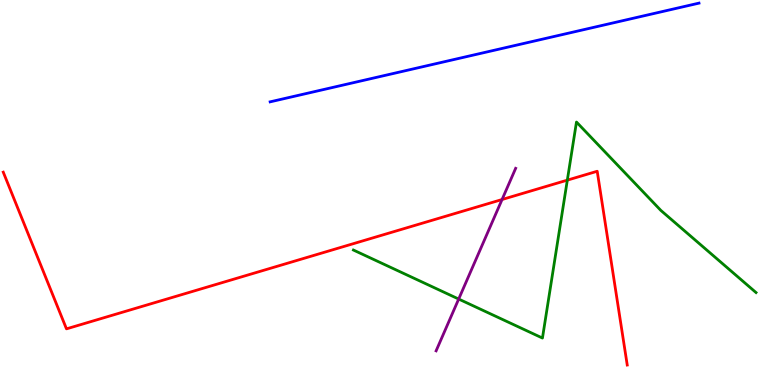[{'lines': ['blue', 'red'], 'intersections': []}, {'lines': ['green', 'red'], 'intersections': [{'x': 7.32, 'y': 5.32}]}, {'lines': ['purple', 'red'], 'intersections': [{'x': 6.48, 'y': 4.82}]}, {'lines': ['blue', 'green'], 'intersections': []}, {'lines': ['blue', 'purple'], 'intersections': []}, {'lines': ['green', 'purple'], 'intersections': [{'x': 5.92, 'y': 2.23}]}]